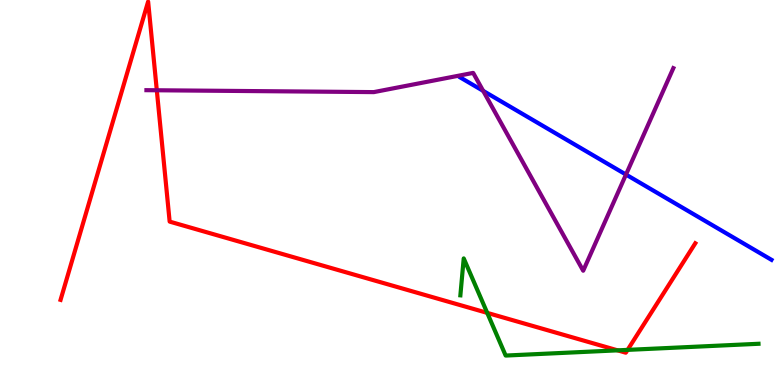[{'lines': ['blue', 'red'], 'intersections': []}, {'lines': ['green', 'red'], 'intersections': [{'x': 6.29, 'y': 1.87}, {'x': 7.97, 'y': 0.9}, {'x': 8.1, 'y': 0.912}]}, {'lines': ['purple', 'red'], 'intersections': [{'x': 2.02, 'y': 7.66}]}, {'lines': ['blue', 'green'], 'intersections': []}, {'lines': ['blue', 'purple'], 'intersections': [{'x': 6.23, 'y': 7.64}, {'x': 8.08, 'y': 5.47}]}, {'lines': ['green', 'purple'], 'intersections': []}]